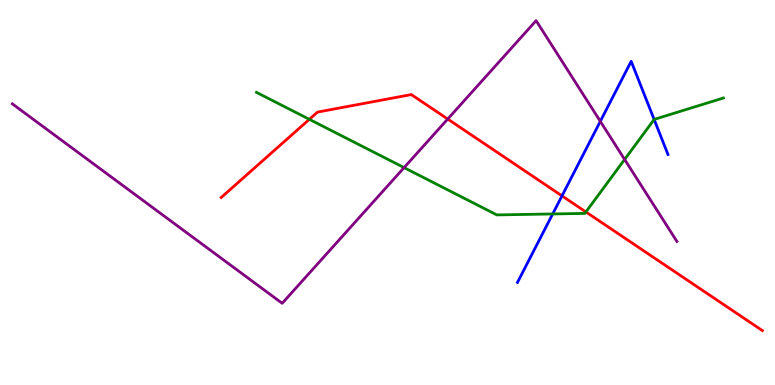[{'lines': ['blue', 'red'], 'intersections': [{'x': 7.25, 'y': 4.91}]}, {'lines': ['green', 'red'], 'intersections': [{'x': 3.99, 'y': 6.9}, {'x': 7.56, 'y': 4.5}]}, {'lines': ['purple', 'red'], 'intersections': [{'x': 5.78, 'y': 6.91}]}, {'lines': ['blue', 'green'], 'intersections': [{'x': 7.13, 'y': 4.44}, {'x': 8.44, 'y': 6.9}]}, {'lines': ['blue', 'purple'], 'intersections': [{'x': 7.75, 'y': 6.85}]}, {'lines': ['green', 'purple'], 'intersections': [{'x': 5.21, 'y': 5.65}, {'x': 8.06, 'y': 5.86}]}]